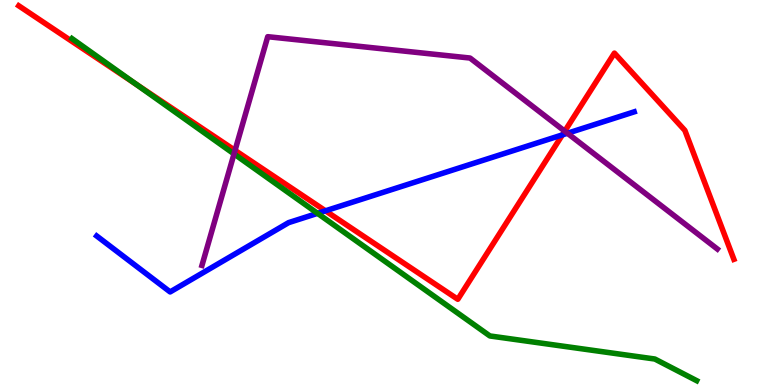[{'lines': ['blue', 'red'], 'intersections': [{'x': 4.2, 'y': 4.52}, {'x': 7.26, 'y': 6.5}]}, {'lines': ['green', 'red'], 'intersections': [{'x': 1.76, 'y': 7.81}]}, {'lines': ['purple', 'red'], 'intersections': [{'x': 3.03, 'y': 6.09}, {'x': 7.29, 'y': 6.59}]}, {'lines': ['blue', 'green'], 'intersections': [{'x': 4.1, 'y': 4.46}]}, {'lines': ['blue', 'purple'], 'intersections': [{'x': 7.32, 'y': 6.54}]}, {'lines': ['green', 'purple'], 'intersections': [{'x': 3.02, 'y': 6.0}]}]